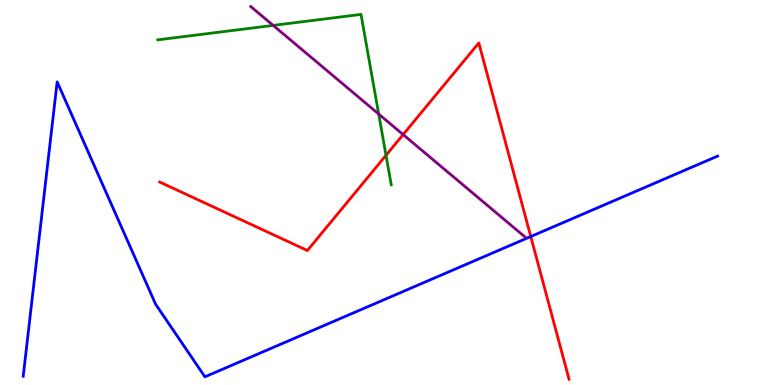[{'lines': ['blue', 'red'], 'intersections': [{'x': 6.85, 'y': 3.86}]}, {'lines': ['green', 'red'], 'intersections': [{'x': 4.98, 'y': 5.97}]}, {'lines': ['purple', 'red'], 'intersections': [{'x': 5.2, 'y': 6.5}]}, {'lines': ['blue', 'green'], 'intersections': []}, {'lines': ['blue', 'purple'], 'intersections': []}, {'lines': ['green', 'purple'], 'intersections': [{'x': 3.52, 'y': 9.34}, {'x': 4.89, 'y': 7.04}]}]